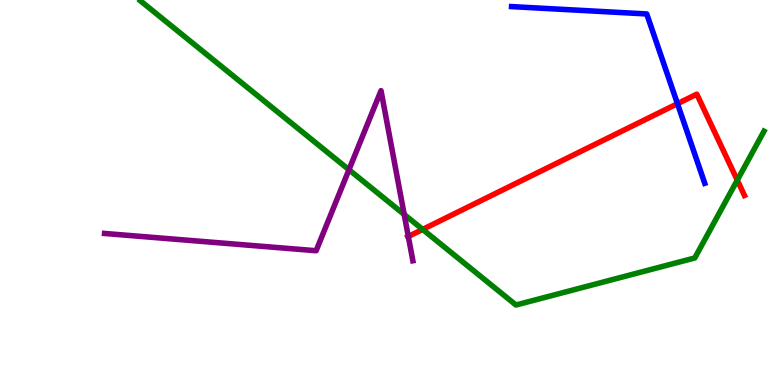[{'lines': ['blue', 'red'], 'intersections': [{'x': 8.74, 'y': 7.31}]}, {'lines': ['green', 'red'], 'intersections': [{'x': 5.45, 'y': 4.04}, {'x': 9.51, 'y': 5.32}]}, {'lines': ['purple', 'red'], 'intersections': [{'x': 5.27, 'y': 3.86}]}, {'lines': ['blue', 'green'], 'intersections': []}, {'lines': ['blue', 'purple'], 'intersections': []}, {'lines': ['green', 'purple'], 'intersections': [{'x': 4.5, 'y': 5.59}, {'x': 5.22, 'y': 4.43}]}]